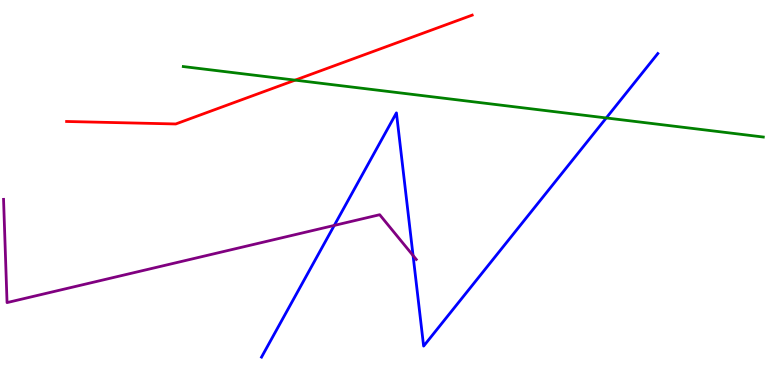[{'lines': ['blue', 'red'], 'intersections': []}, {'lines': ['green', 'red'], 'intersections': [{'x': 3.81, 'y': 7.92}]}, {'lines': ['purple', 'red'], 'intersections': []}, {'lines': ['blue', 'green'], 'intersections': [{'x': 7.82, 'y': 6.94}]}, {'lines': ['blue', 'purple'], 'intersections': [{'x': 4.31, 'y': 4.14}, {'x': 5.33, 'y': 3.36}]}, {'lines': ['green', 'purple'], 'intersections': []}]